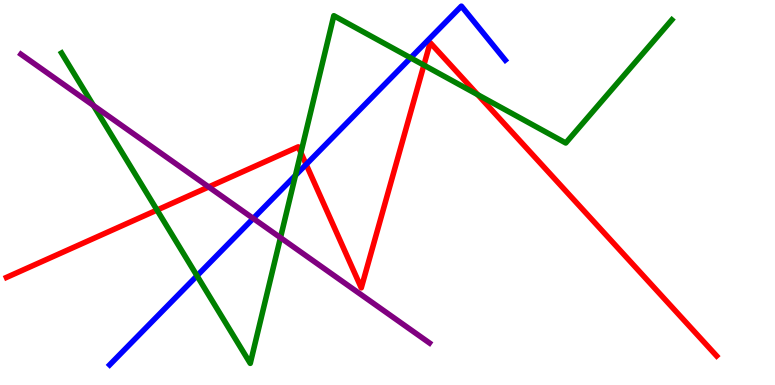[{'lines': ['blue', 'red'], 'intersections': [{'x': 3.95, 'y': 5.73}]}, {'lines': ['green', 'red'], 'intersections': [{'x': 2.03, 'y': 4.54}, {'x': 3.88, 'y': 6.03}, {'x': 5.47, 'y': 8.31}, {'x': 6.16, 'y': 7.54}]}, {'lines': ['purple', 'red'], 'intersections': [{'x': 2.69, 'y': 5.14}]}, {'lines': ['blue', 'green'], 'intersections': [{'x': 2.54, 'y': 2.84}, {'x': 3.81, 'y': 5.44}, {'x': 5.3, 'y': 8.5}]}, {'lines': ['blue', 'purple'], 'intersections': [{'x': 3.27, 'y': 4.33}]}, {'lines': ['green', 'purple'], 'intersections': [{'x': 1.21, 'y': 7.26}, {'x': 3.62, 'y': 3.83}]}]